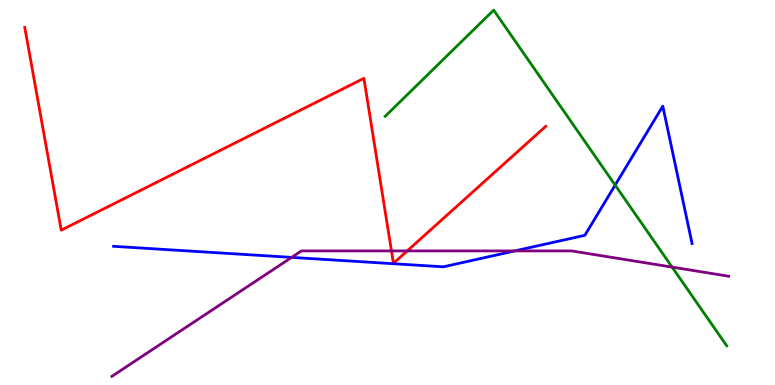[{'lines': ['blue', 'red'], 'intersections': []}, {'lines': ['green', 'red'], 'intersections': []}, {'lines': ['purple', 'red'], 'intersections': [{'x': 5.05, 'y': 3.48}, {'x': 5.25, 'y': 3.48}]}, {'lines': ['blue', 'green'], 'intersections': [{'x': 7.94, 'y': 5.19}]}, {'lines': ['blue', 'purple'], 'intersections': [{'x': 3.76, 'y': 3.31}, {'x': 6.64, 'y': 3.48}]}, {'lines': ['green', 'purple'], 'intersections': [{'x': 8.67, 'y': 3.06}]}]